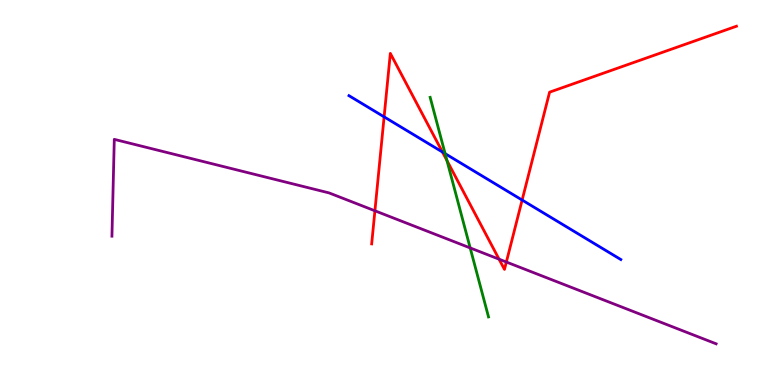[{'lines': ['blue', 'red'], 'intersections': [{'x': 4.96, 'y': 6.96}, {'x': 5.71, 'y': 6.05}, {'x': 6.74, 'y': 4.8}]}, {'lines': ['green', 'red'], 'intersections': [{'x': 5.77, 'y': 5.83}]}, {'lines': ['purple', 'red'], 'intersections': [{'x': 4.84, 'y': 4.53}, {'x': 6.44, 'y': 3.27}, {'x': 6.53, 'y': 3.19}]}, {'lines': ['blue', 'green'], 'intersections': [{'x': 5.74, 'y': 6.01}]}, {'lines': ['blue', 'purple'], 'intersections': []}, {'lines': ['green', 'purple'], 'intersections': [{'x': 6.07, 'y': 3.56}]}]